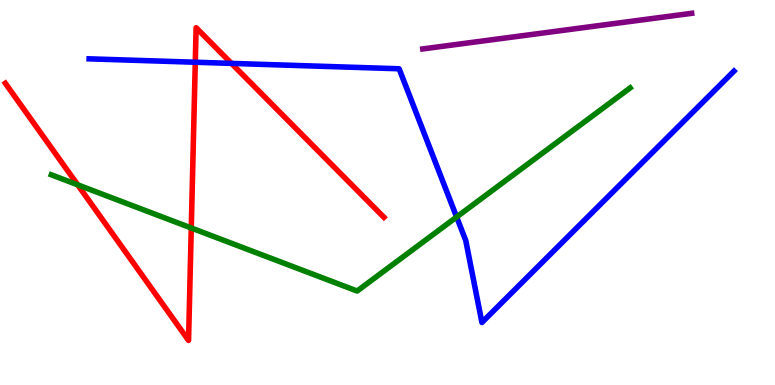[{'lines': ['blue', 'red'], 'intersections': [{'x': 2.52, 'y': 8.38}, {'x': 2.99, 'y': 8.35}]}, {'lines': ['green', 'red'], 'intersections': [{'x': 1.0, 'y': 5.2}, {'x': 2.47, 'y': 4.08}]}, {'lines': ['purple', 'red'], 'intersections': []}, {'lines': ['blue', 'green'], 'intersections': [{'x': 5.89, 'y': 4.36}]}, {'lines': ['blue', 'purple'], 'intersections': []}, {'lines': ['green', 'purple'], 'intersections': []}]